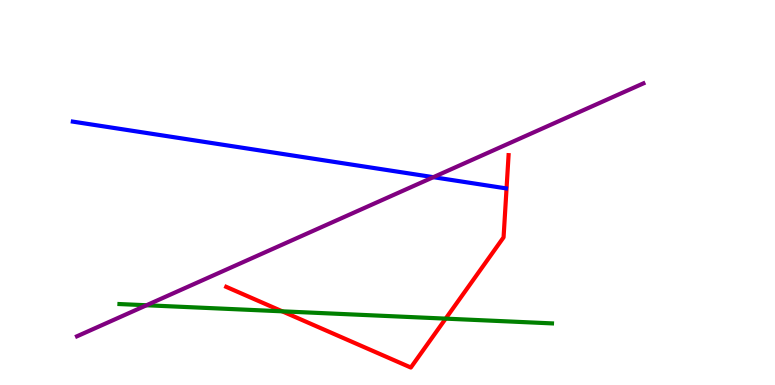[{'lines': ['blue', 'red'], 'intersections': []}, {'lines': ['green', 'red'], 'intersections': [{'x': 3.64, 'y': 1.91}, {'x': 5.75, 'y': 1.72}]}, {'lines': ['purple', 'red'], 'intersections': []}, {'lines': ['blue', 'green'], 'intersections': []}, {'lines': ['blue', 'purple'], 'intersections': [{'x': 5.59, 'y': 5.4}]}, {'lines': ['green', 'purple'], 'intersections': [{'x': 1.89, 'y': 2.07}]}]